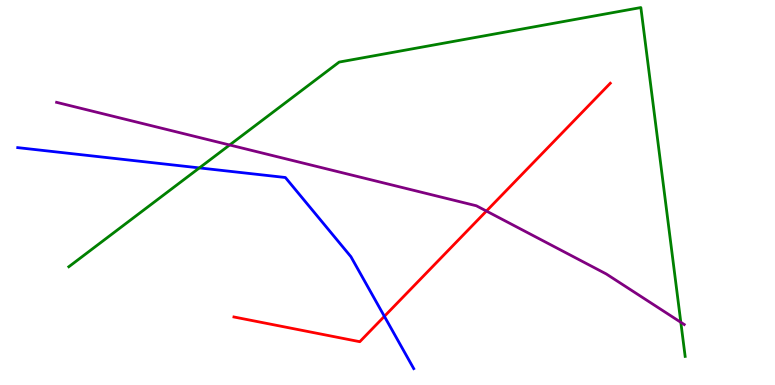[{'lines': ['blue', 'red'], 'intersections': [{'x': 4.96, 'y': 1.78}]}, {'lines': ['green', 'red'], 'intersections': []}, {'lines': ['purple', 'red'], 'intersections': [{'x': 6.28, 'y': 4.52}]}, {'lines': ['blue', 'green'], 'intersections': [{'x': 2.57, 'y': 5.64}]}, {'lines': ['blue', 'purple'], 'intersections': []}, {'lines': ['green', 'purple'], 'intersections': [{'x': 2.96, 'y': 6.23}, {'x': 8.78, 'y': 1.63}]}]